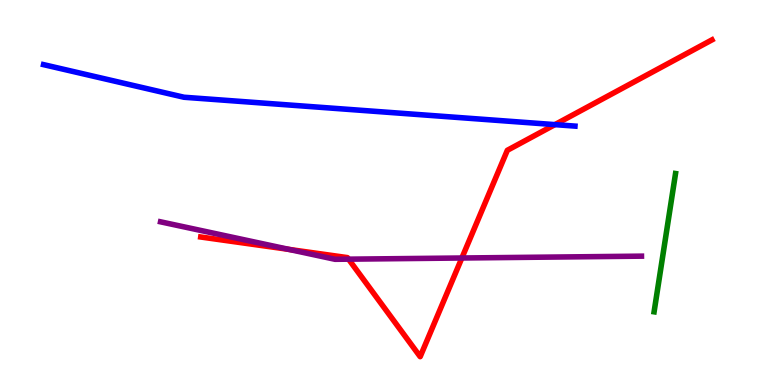[{'lines': ['blue', 'red'], 'intersections': [{'x': 7.16, 'y': 6.76}]}, {'lines': ['green', 'red'], 'intersections': []}, {'lines': ['purple', 'red'], 'intersections': [{'x': 3.73, 'y': 3.52}, {'x': 4.5, 'y': 3.27}, {'x': 5.96, 'y': 3.3}]}, {'lines': ['blue', 'green'], 'intersections': []}, {'lines': ['blue', 'purple'], 'intersections': []}, {'lines': ['green', 'purple'], 'intersections': []}]